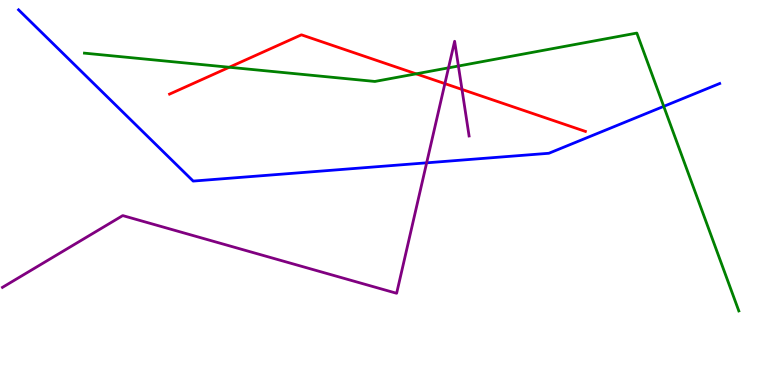[{'lines': ['blue', 'red'], 'intersections': []}, {'lines': ['green', 'red'], 'intersections': [{'x': 2.96, 'y': 8.25}, {'x': 5.37, 'y': 8.08}]}, {'lines': ['purple', 'red'], 'intersections': [{'x': 5.74, 'y': 7.83}, {'x': 5.96, 'y': 7.68}]}, {'lines': ['blue', 'green'], 'intersections': [{'x': 8.56, 'y': 7.24}]}, {'lines': ['blue', 'purple'], 'intersections': [{'x': 5.51, 'y': 5.77}]}, {'lines': ['green', 'purple'], 'intersections': [{'x': 5.79, 'y': 8.24}, {'x': 5.91, 'y': 8.29}]}]